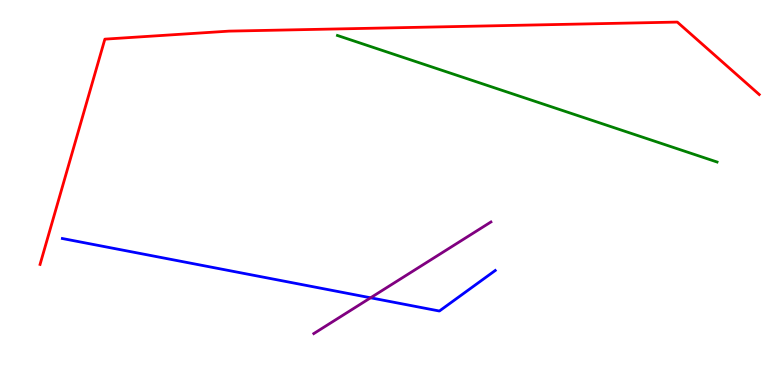[{'lines': ['blue', 'red'], 'intersections': []}, {'lines': ['green', 'red'], 'intersections': []}, {'lines': ['purple', 'red'], 'intersections': []}, {'lines': ['blue', 'green'], 'intersections': []}, {'lines': ['blue', 'purple'], 'intersections': [{'x': 4.78, 'y': 2.27}]}, {'lines': ['green', 'purple'], 'intersections': []}]